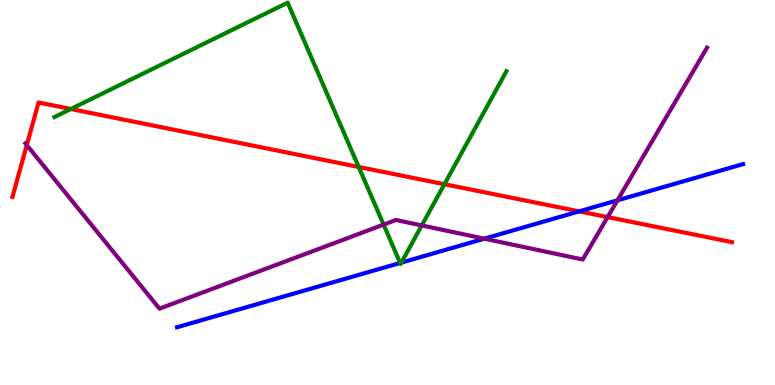[{'lines': ['blue', 'red'], 'intersections': [{'x': 7.47, 'y': 4.51}]}, {'lines': ['green', 'red'], 'intersections': [{'x': 0.914, 'y': 7.17}, {'x': 4.63, 'y': 5.66}, {'x': 5.73, 'y': 5.21}]}, {'lines': ['purple', 'red'], 'intersections': [{'x': 0.345, 'y': 6.23}, {'x': 7.84, 'y': 4.36}]}, {'lines': ['blue', 'green'], 'intersections': [{'x': 5.16, 'y': 3.17}, {'x': 5.18, 'y': 3.18}]}, {'lines': ['blue', 'purple'], 'intersections': [{'x': 6.25, 'y': 3.8}, {'x': 7.97, 'y': 4.8}]}, {'lines': ['green', 'purple'], 'intersections': [{'x': 4.95, 'y': 4.17}, {'x': 5.44, 'y': 4.14}]}]